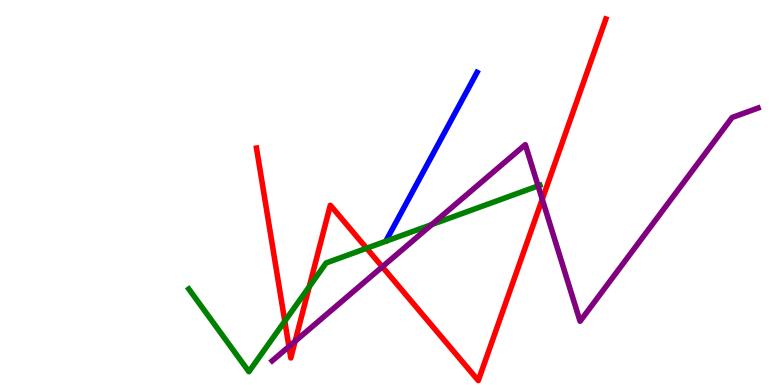[{'lines': ['blue', 'red'], 'intersections': []}, {'lines': ['green', 'red'], 'intersections': [{'x': 3.67, 'y': 1.66}, {'x': 3.99, 'y': 2.55}, {'x': 4.73, 'y': 3.55}]}, {'lines': ['purple', 'red'], 'intersections': [{'x': 3.73, 'y': 0.999}, {'x': 3.81, 'y': 1.14}, {'x': 4.93, 'y': 3.07}, {'x': 7.0, 'y': 4.82}]}, {'lines': ['blue', 'green'], 'intersections': []}, {'lines': ['blue', 'purple'], 'intersections': []}, {'lines': ['green', 'purple'], 'intersections': [{'x': 5.57, 'y': 4.17}, {'x': 6.94, 'y': 5.17}]}]